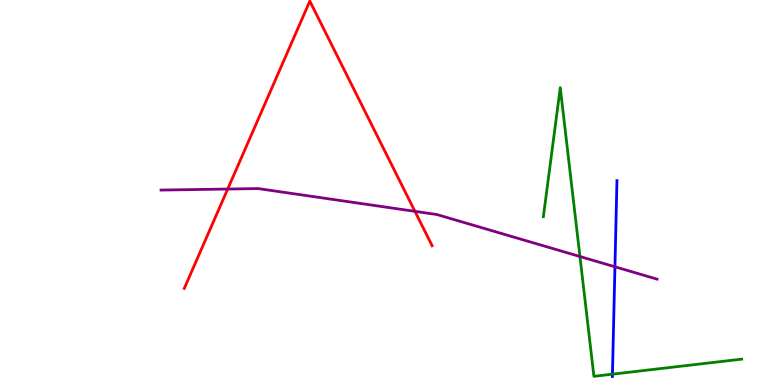[{'lines': ['blue', 'red'], 'intersections': []}, {'lines': ['green', 'red'], 'intersections': []}, {'lines': ['purple', 'red'], 'intersections': [{'x': 2.94, 'y': 5.09}, {'x': 5.35, 'y': 4.51}]}, {'lines': ['blue', 'green'], 'intersections': [{'x': 7.9, 'y': 0.281}]}, {'lines': ['blue', 'purple'], 'intersections': [{'x': 7.93, 'y': 3.07}]}, {'lines': ['green', 'purple'], 'intersections': [{'x': 7.48, 'y': 3.34}]}]